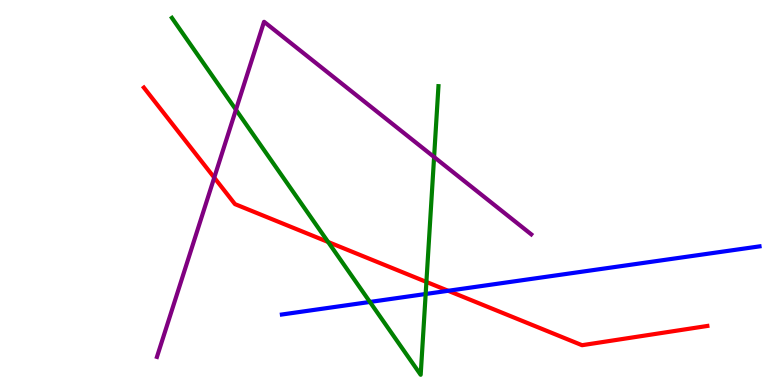[{'lines': ['blue', 'red'], 'intersections': [{'x': 5.78, 'y': 2.45}]}, {'lines': ['green', 'red'], 'intersections': [{'x': 4.23, 'y': 3.71}, {'x': 5.5, 'y': 2.68}]}, {'lines': ['purple', 'red'], 'intersections': [{'x': 2.76, 'y': 5.39}]}, {'lines': ['blue', 'green'], 'intersections': [{'x': 4.77, 'y': 2.16}, {'x': 5.49, 'y': 2.36}]}, {'lines': ['blue', 'purple'], 'intersections': []}, {'lines': ['green', 'purple'], 'intersections': [{'x': 3.04, 'y': 7.15}, {'x': 5.6, 'y': 5.92}]}]